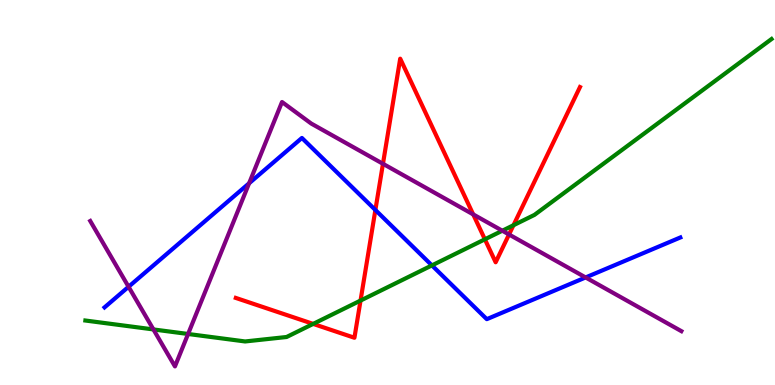[{'lines': ['blue', 'red'], 'intersections': [{'x': 4.84, 'y': 4.55}]}, {'lines': ['green', 'red'], 'intersections': [{'x': 4.04, 'y': 1.59}, {'x': 4.65, 'y': 2.19}, {'x': 6.26, 'y': 3.78}, {'x': 6.63, 'y': 4.15}]}, {'lines': ['purple', 'red'], 'intersections': [{'x': 4.94, 'y': 5.75}, {'x': 6.11, 'y': 4.43}, {'x': 6.57, 'y': 3.91}]}, {'lines': ['blue', 'green'], 'intersections': [{'x': 5.57, 'y': 3.11}]}, {'lines': ['blue', 'purple'], 'intersections': [{'x': 1.66, 'y': 2.55}, {'x': 3.21, 'y': 5.24}, {'x': 7.56, 'y': 2.79}]}, {'lines': ['green', 'purple'], 'intersections': [{'x': 1.98, 'y': 1.44}, {'x': 2.43, 'y': 1.33}, {'x': 6.48, 'y': 4.01}]}]